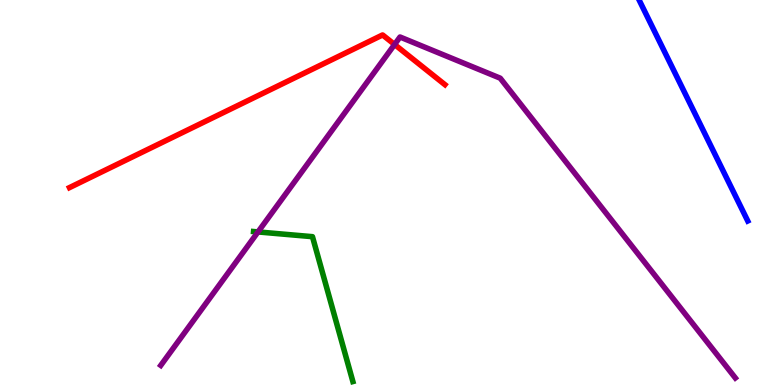[{'lines': ['blue', 'red'], 'intersections': []}, {'lines': ['green', 'red'], 'intersections': []}, {'lines': ['purple', 'red'], 'intersections': [{'x': 5.09, 'y': 8.84}]}, {'lines': ['blue', 'green'], 'intersections': []}, {'lines': ['blue', 'purple'], 'intersections': []}, {'lines': ['green', 'purple'], 'intersections': [{'x': 3.33, 'y': 3.98}]}]